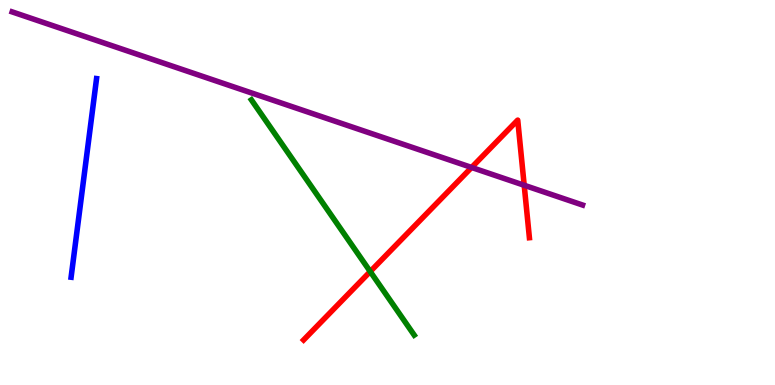[{'lines': ['blue', 'red'], 'intersections': []}, {'lines': ['green', 'red'], 'intersections': [{'x': 4.78, 'y': 2.95}]}, {'lines': ['purple', 'red'], 'intersections': [{'x': 6.09, 'y': 5.65}, {'x': 6.76, 'y': 5.19}]}, {'lines': ['blue', 'green'], 'intersections': []}, {'lines': ['blue', 'purple'], 'intersections': []}, {'lines': ['green', 'purple'], 'intersections': []}]